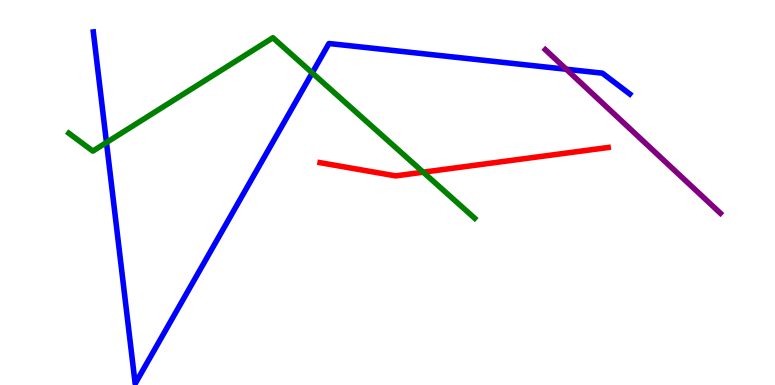[{'lines': ['blue', 'red'], 'intersections': []}, {'lines': ['green', 'red'], 'intersections': [{'x': 5.46, 'y': 5.53}]}, {'lines': ['purple', 'red'], 'intersections': []}, {'lines': ['blue', 'green'], 'intersections': [{'x': 1.37, 'y': 6.3}, {'x': 4.03, 'y': 8.11}]}, {'lines': ['blue', 'purple'], 'intersections': [{'x': 7.31, 'y': 8.2}]}, {'lines': ['green', 'purple'], 'intersections': []}]